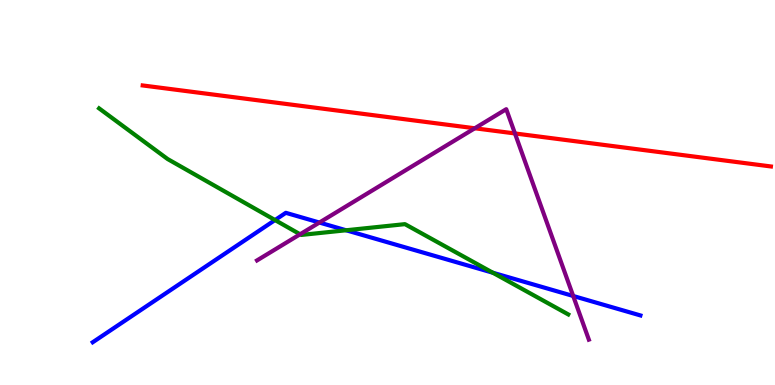[{'lines': ['blue', 'red'], 'intersections': []}, {'lines': ['green', 'red'], 'intersections': []}, {'lines': ['purple', 'red'], 'intersections': [{'x': 6.13, 'y': 6.67}, {'x': 6.64, 'y': 6.53}]}, {'lines': ['blue', 'green'], 'intersections': [{'x': 3.55, 'y': 4.28}, {'x': 4.47, 'y': 4.02}, {'x': 6.36, 'y': 2.92}]}, {'lines': ['blue', 'purple'], 'intersections': [{'x': 4.12, 'y': 4.22}, {'x': 7.4, 'y': 2.31}]}, {'lines': ['green', 'purple'], 'intersections': [{'x': 3.87, 'y': 3.91}]}]